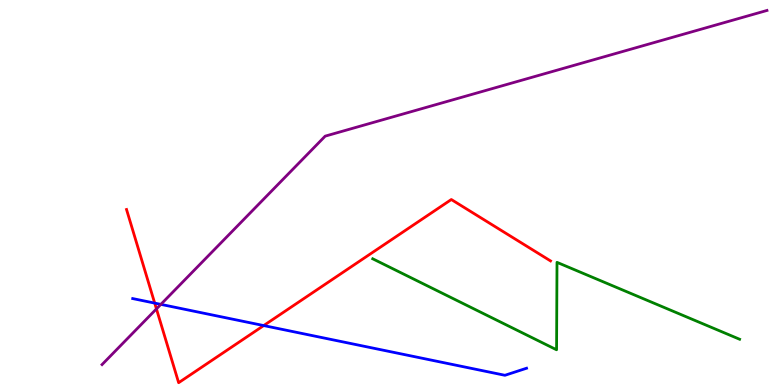[{'lines': ['blue', 'red'], 'intersections': [{'x': 2.0, 'y': 2.13}, {'x': 3.4, 'y': 1.54}]}, {'lines': ['green', 'red'], 'intersections': []}, {'lines': ['purple', 'red'], 'intersections': [{'x': 2.02, 'y': 1.98}]}, {'lines': ['blue', 'green'], 'intersections': []}, {'lines': ['blue', 'purple'], 'intersections': [{'x': 2.08, 'y': 2.09}]}, {'lines': ['green', 'purple'], 'intersections': []}]